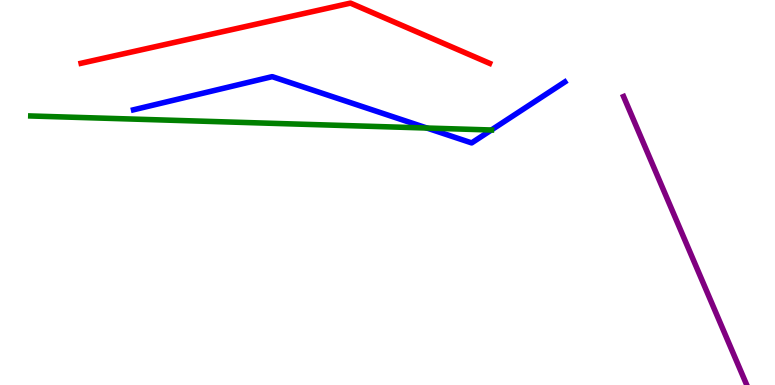[{'lines': ['blue', 'red'], 'intersections': []}, {'lines': ['green', 'red'], 'intersections': []}, {'lines': ['purple', 'red'], 'intersections': []}, {'lines': ['blue', 'green'], 'intersections': [{'x': 5.51, 'y': 6.67}, {'x': 6.34, 'y': 6.62}]}, {'lines': ['blue', 'purple'], 'intersections': []}, {'lines': ['green', 'purple'], 'intersections': []}]